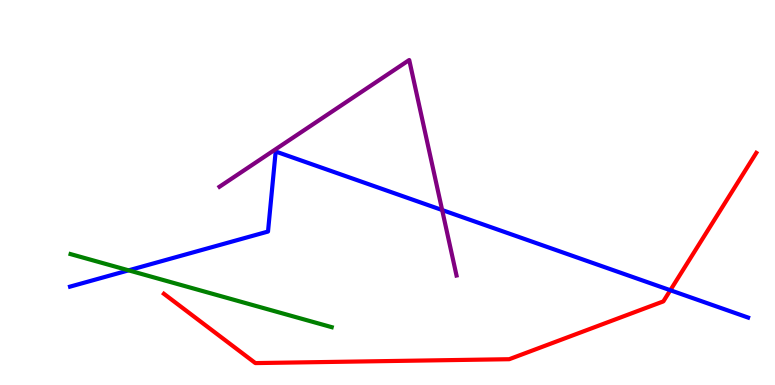[{'lines': ['blue', 'red'], 'intersections': [{'x': 8.65, 'y': 2.46}]}, {'lines': ['green', 'red'], 'intersections': []}, {'lines': ['purple', 'red'], 'intersections': []}, {'lines': ['blue', 'green'], 'intersections': [{'x': 1.66, 'y': 2.98}]}, {'lines': ['blue', 'purple'], 'intersections': [{'x': 5.71, 'y': 4.54}]}, {'lines': ['green', 'purple'], 'intersections': []}]